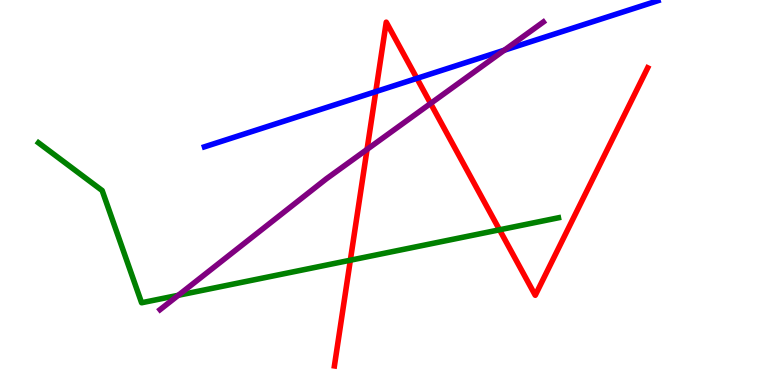[{'lines': ['blue', 'red'], 'intersections': [{'x': 4.85, 'y': 7.62}, {'x': 5.38, 'y': 7.96}]}, {'lines': ['green', 'red'], 'intersections': [{'x': 4.52, 'y': 3.24}, {'x': 6.45, 'y': 4.03}]}, {'lines': ['purple', 'red'], 'intersections': [{'x': 4.74, 'y': 6.12}, {'x': 5.56, 'y': 7.31}]}, {'lines': ['blue', 'green'], 'intersections': []}, {'lines': ['blue', 'purple'], 'intersections': [{'x': 6.51, 'y': 8.7}]}, {'lines': ['green', 'purple'], 'intersections': [{'x': 2.3, 'y': 2.33}]}]